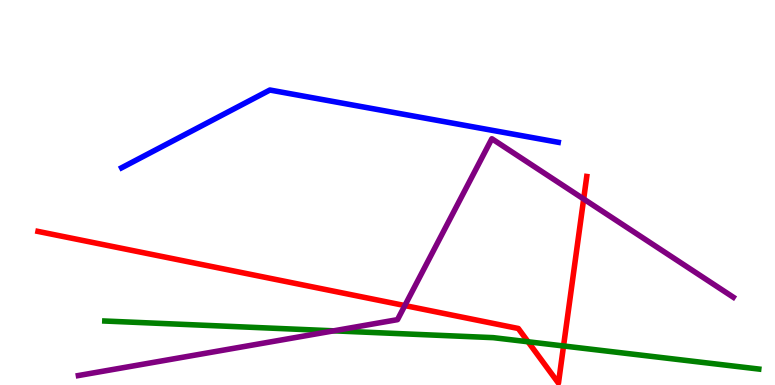[{'lines': ['blue', 'red'], 'intersections': []}, {'lines': ['green', 'red'], 'intersections': [{'x': 6.81, 'y': 1.12}, {'x': 7.27, 'y': 1.01}]}, {'lines': ['purple', 'red'], 'intersections': [{'x': 5.22, 'y': 2.06}, {'x': 7.53, 'y': 4.83}]}, {'lines': ['blue', 'green'], 'intersections': []}, {'lines': ['blue', 'purple'], 'intersections': []}, {'lines': ['green', 'purple'], 'intersections': [{'x': 4.31, 'y': 1.41}]}]